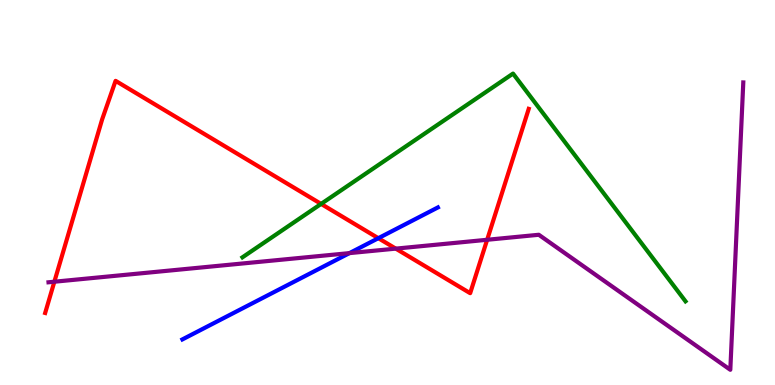[{'lines': ['blue', 'red'], 'intersections': [{'x': 4.88, 'y': 3.81}]}, {'lines': ['green', 'red'], 'intersections': [{'x': 4.14, 'y': 4.7}]}, {'lines': ['purple', 'red'], 'intersections': [{'x': 0.701, 'y': 2.68}, {'x': 5.11, 'y': 3.54}, {'x': 6.29, 'y': 3.77}]}, {'lines': ['blue', 'green'], 'intersections': []}, {'lines': ['blue', 'purple'], 'intersections': [{'x': 4.51, 'y': 3.43}]}, {'lines': ['green', 'purple'], 'intersections': []}]